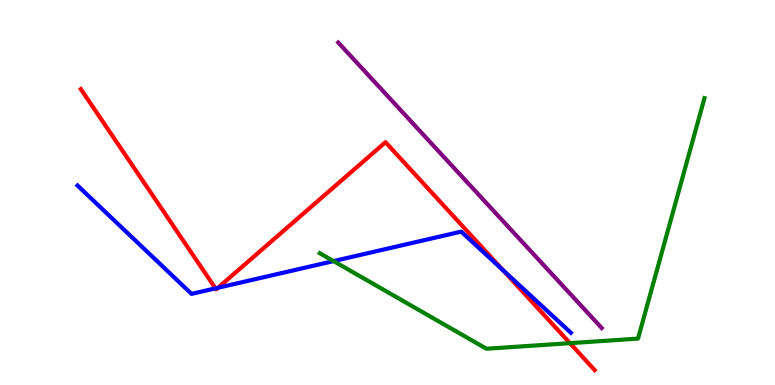[{'lines': ['blue', 'red'], 'intersections': [{'x': 2.78, 'y': 2.51}, {'x': 2.81, 'y': 2.53}, {'x': 6.49, 'y': 2.99}]}, {'lines': ['green', 'red'], 'intersections': [{'x': 7.35, 'y': 1.09}]}, {'lines': ['purple', 'red'], 'intersections': []}, {'lines': ['blue', 'green'], 'intersections': [{'x': 4.3, 'y': 3.22}]}, {'lines': ['blue', 'purple'], 'intersections': []}, {'lines': ['green', 'purple'], 'intersections': []}]